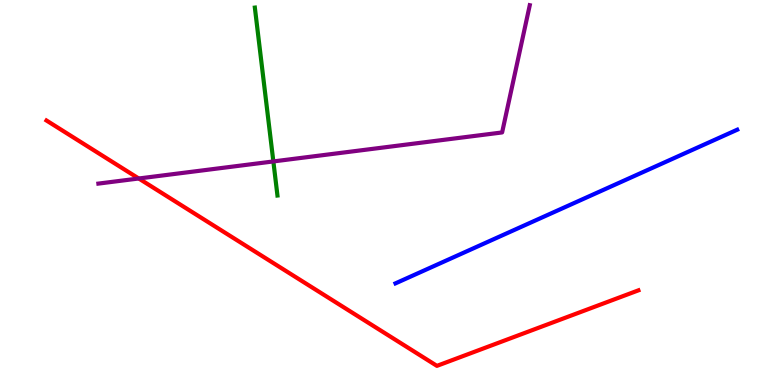[{'lines': ['blue', 'red'], 'intersections': []}, {'lines': ['green', 'red'], 'intersections': []}, {'lines': ['purple', 'red'], 'intersections': [{'x': 1.79, 'y': 5.36}]}, {'lines': ['blue', 'green'], 'intersections': []}, {'lines': ['blue', 'purple'], 'intersections': []}, {'lines': ['green', 'purple'], 'intersections': [{'x': 3.53, 'y': 5.81}]}]